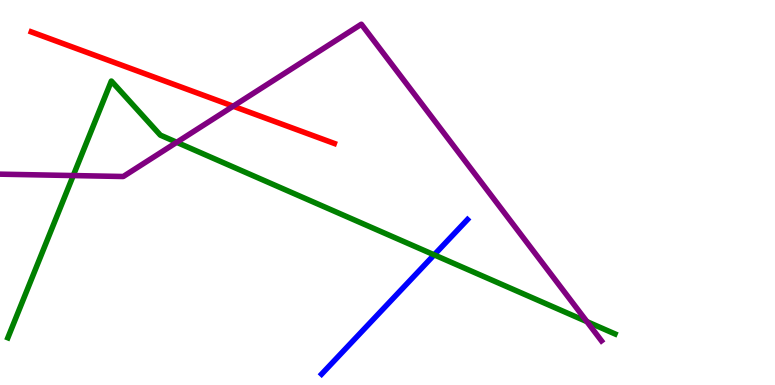[{'lines': ['blue', 'red'], 'intersections': []}, {'lines': ['green', 'red'], 'intersections': []}, {'lines': ['purple', 'red'], 'intersections': [{'x': 3.01, 'y': 7.24}]}, {'lines': ['blue', 'green'], 'intersections': [{'x': 5.6, 'y': 3.38}]}, {'lines': ['blue', 'purple'], 'intersections': []}, {'lines': ['green', 'purple'], 'intersections': [{'x': 0.945, 'y': 5.44}, {'x': 2.28, 'y': 6.3}, {'x': 7.57, 'y': 1.65}]}]